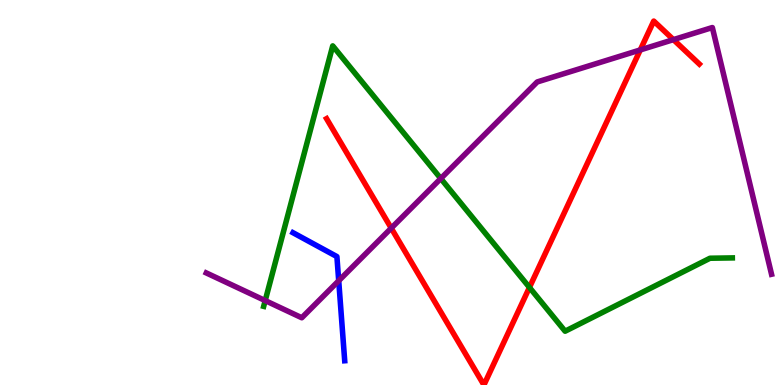[{'lines': ['blue', 'red'], 'intersections': []}, {'lines': ['green', 'red'], 'intersections': [{'x': 6.83, 'y': 2.53}]}, {'lines': ['purple', 'red'], 'intersections': [{'x': 5.05, 'y': 4.07}, {'x': 8.26, 'y': 8.7}, {'x': 8.69, 'y': 8.97}]}, {'lines': ['blue', 'green'], 'intersections': []}, {'lines': ['blue', 'purple'], 'intersections': [{'x': 4.37, 'y': 2.71}]}, {'lines': ['green', 'purple'], 'intersections': [{'x': 3.42, 'y': 2.19}, {'x': 5.69, 'y': 5.36}]}]